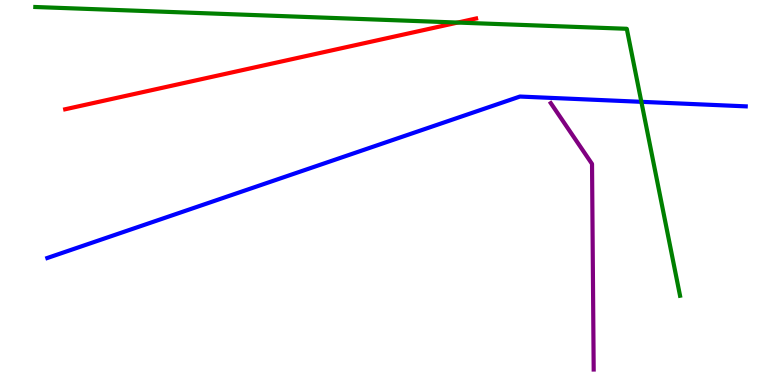[{'lines': ['blue', 'red'], 'intersections': []}, {'lines': ['green', 'red'], 'intersections': [{'x': 5.91, 'y': 9.41}]}, {'lines': ['purple', 'red'], 'intersections': []}, {'lines': ['blue', 'green'], 'intersections': [{'x': 8.28, 'y': 7.36}]}, {'lines': ['blue', 'purple'], 'intersections': []}, {'lines': ['green', 'purple'], 'intersections': []}]